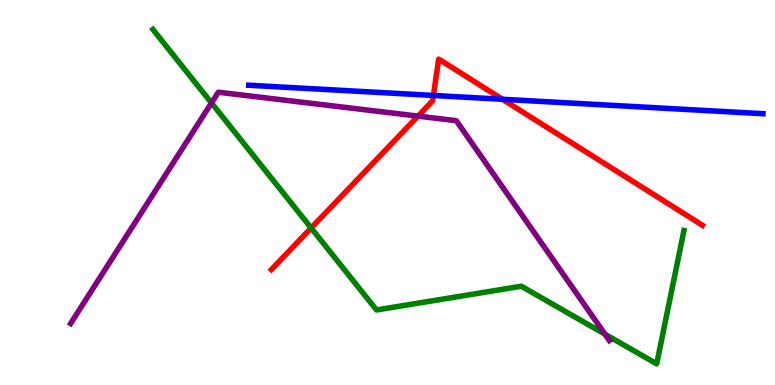[{'lines': ['blue', 'red'], 'intersections': [{'x': 5.59, 'y': 7.52}, {'x': 6.48, 'y': 7.42}]}, {'lines': ['green', 'red'], 'intersections': [{'x': 4.01, 'y': 4.08}]}, {'lines': ['purple', 'red'], 'intersections': [{'x': 5.39, 'y': 6.98}]}, {'lines': ['blue', 'green'], 'intersections': []}, {'lines': ['blue', 'purple'], 'intersections': []}, {'lines': ['green', 'purple'], 'intersections': [{'x': 2.73, 'y': 7.33}, {'x': 7.81, 'y': 1.32}]}]